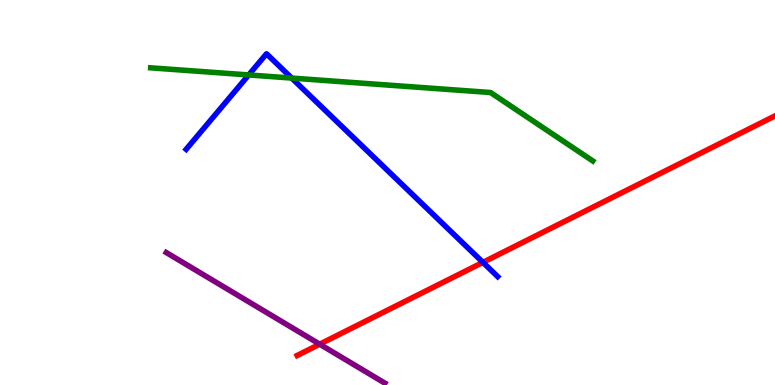[{'lines': ['blue', 'red'], 'intersections': [{'x': 6.23, 'y': 3.19}]}, {'lines': ['green', 'red'], 'intersections': []}, {'lines': ['purple', 'red'], 'intersections': [{'x': 4.12, 'y': 1.06}]}, {'lines': ['blue', 'green'], 'intersections': [{'x': 3.21, 'y': 8.05}, {'x': 3.76, 'y': 7.97}]}, {'lines': ['blue', 'purple'], 'intersections': []}, {'lines': ['green', 'purple'], 'intersections': []}]